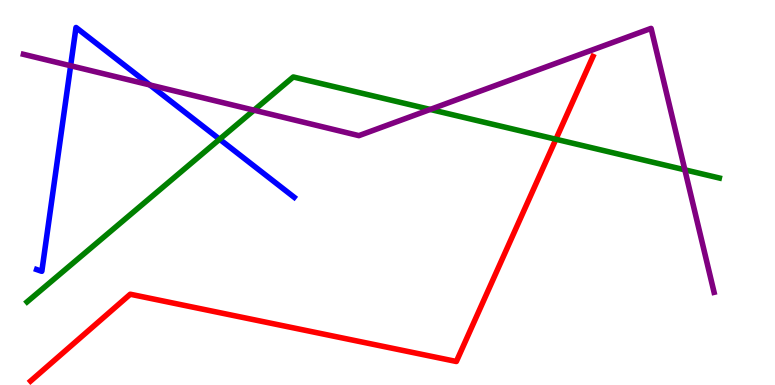[{'lines': ['blue', 'red'], 'intersections': []}, {'lines': ['green', 'red'], 'intersections': [{'x': 7.17, 'y': 6.38}]}, {'lines': ['purple', 'red'], 'intersections': []}, {'lines': ['blue', 'green'], 'intersections': [{'x': 2.83, 'y': 6.38}]}, {'lines': ['blue', 'purple'], 'intersections': [{'x': 0.911, 'y': 8.29}, {'x': 1.93, 'y': 7.79}]}, {'lines': ['green', 'purple'], 'intersections': [{'x': 3.28, 'y': 7.14}, {'x': 5.55, 'y': 7.16}, {'x': 8.84, 'y': 5.59}]}]